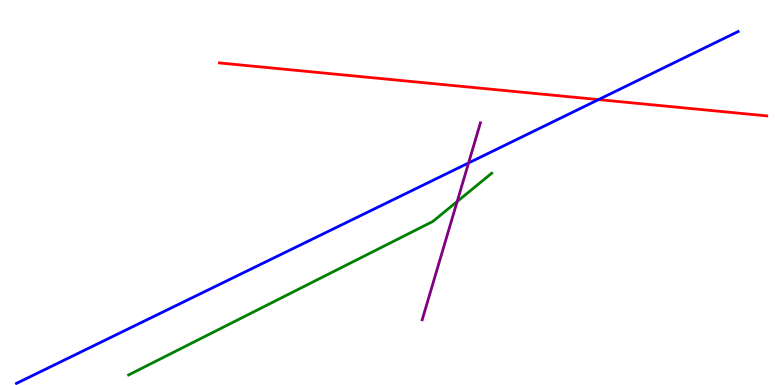[{'lines': ['blue', 'red'], 'intersections': [{'x': 7.72, 'y': 7.41}]}, {'lines': ['green', 'red'], 'intersections': []}, {'lines': ['purple', 'red'], 'intersections': []}, {'lines': ['blue', 'green'], 'intersections': []}, {'lines': ['blue', 'purple'], 'intersections': [{'x': 6.05, 'y': 5.77}]}, {'lines': ['green', 'purple'], 'intersections': [{'x': 5.9, 'y': 4.77}]}]